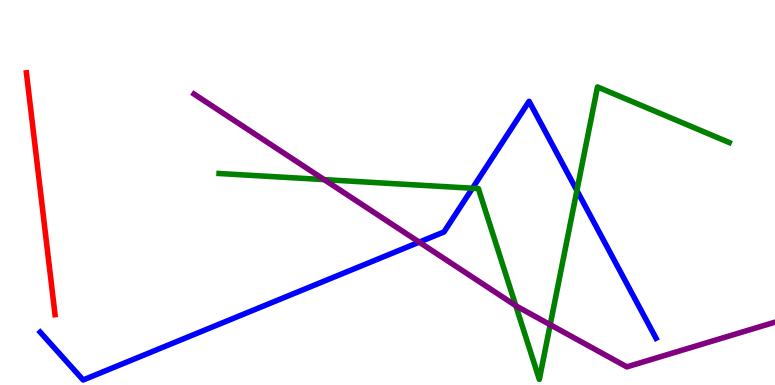[{'lines': ['blue', 'red'], 'intersections': []}, {'lines': ['green', 'red'], 'intersections': []}, {'lines': ['purple', 'red'], 'intersections': []}, {'lines': ['blue', 'green'], 'intersections': [{'x': 6.1, 'y': 5.11}, {'x': 7.44, 'y': 5.05}]}, {'lines': ['blue', 'purple'], 'intersections': [{'x': 5.41, 'y': 3.71}]}, {'lines': ['green', 'purple'], 'intersections': [{'x': 4.18, 'y': 5.33}, {'x': 6.66, 'y': 2.06}, {'x': 7.1, 'y': 1.57}]}]